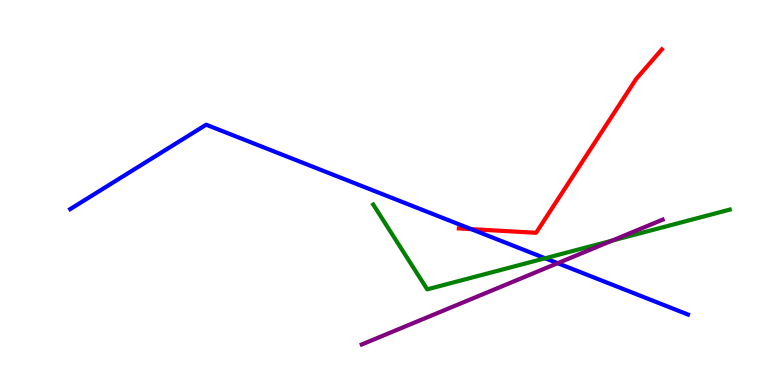[{'lines': ['blue', 'red'], 'intersections': [{'x': 6.08, 'y': 4.05}]}, {'lines': ['green', 'red'], 'intersections': []}, {'lines': ['purple', 'red'], 'intersections': []}, {'lines': ['blue', 'green'], 'intersections': [{'x': 7.03, 'y': 3.29}]}, {'lines': ['blue', 'purple'], 'intersections': [{'x': 7.2, 'y': 3.16}]}, {'lines': ['green', 'purple'], 'intersections': [{'x': 7.9, 'y': 3.75}]}]